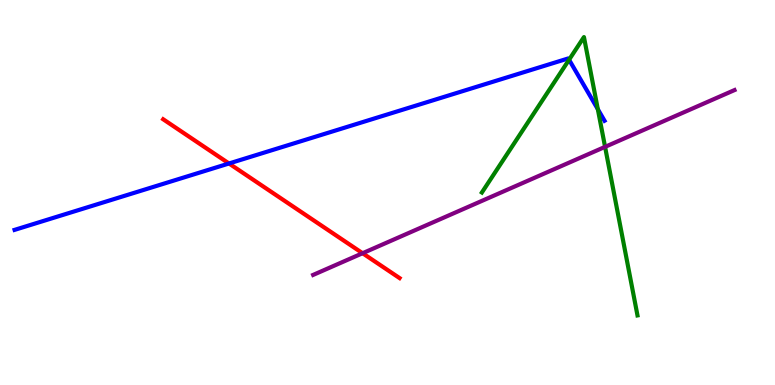[{'lines': ['blue', 'red'], 'intersections': [{'x': 2.95, 'y': 5.75}]}, {'lines': ['green', 'red'], 'intersections': []}, {'lines': ['purple', 'red'], 'intersections': [{'x': 4.68, 'y': 3.42}]}, {'lines': ['blue', 'green'], 'intersections': [{'x': 7.34, 'y': 8.45}, {'x': 7.71, 'y': 7.16}]}, {'lines': ['blue', 'purple'], 'intersections': []}, {'lines': ['green', 'purple'], 'intersections': [{'x': 7.81, 'y': 6.19}]}]